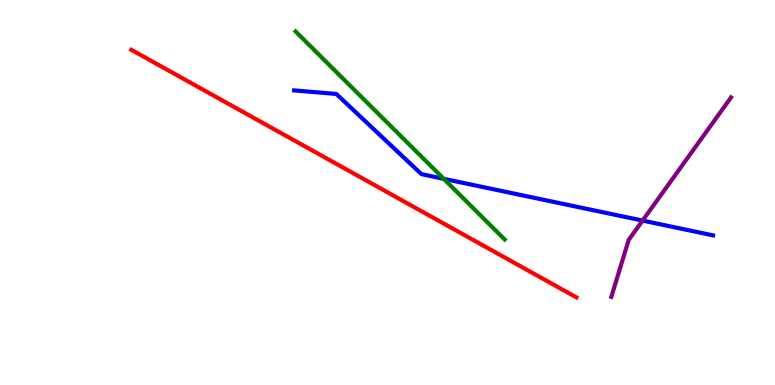[{'lines': ['blue', 'red'], 'intersections': []}, {'lines': ['green', 'red'], 'intersections': []}, {'lines': ['purple', 'red'], 'intersections': []}, {'lines': ['blue', 'green'], 'intersections': [{'x': 5.73, 'y': 5.36}]}, {'lines': ['blue', 'purple'], 'intersections': [{'x': 8.29, 'y': 4.27}]}, {'lines': ['green', 'purple'], 'intersections': []}]